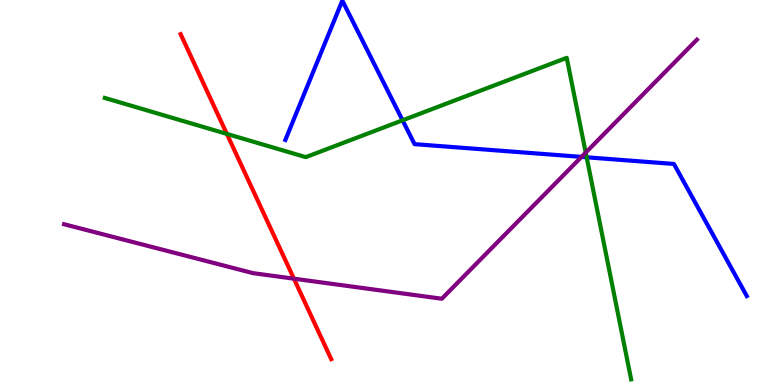[{'lines': ['blue', 'red'], 'intersections': []}, {'lines': ['green', 'red'], 'intersections': [{'x': 2.93, 'y': 6.52}]}, {'lines': ['purple', 'red'], 'intersections': [{'x': 3.79, 'y': 2.76}]}, {'lines': ['blue', 'green'], 'intersections': [{'x': 5.19, 'y': 6.88}, {'x': 7.57, 'y': 5.91}]}, {'lines': ['blue', 'purple'], 'intersections': [{'x': 7.5, 'y': 5.92}]}, {'lines': ['green', 'purple'], 'intersections': [{'x': 7.56, 'y': 6.04}]}]